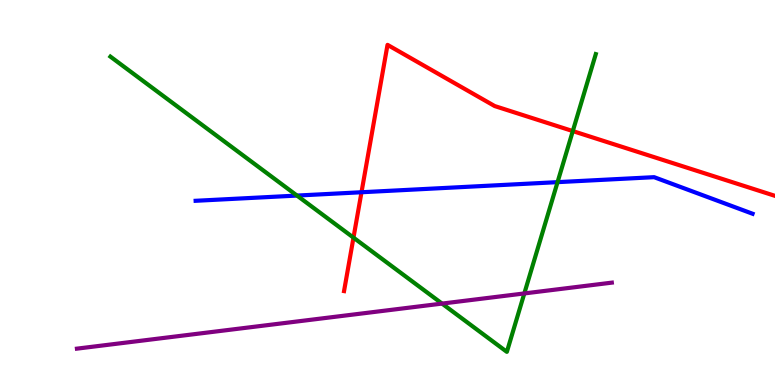[{'lines': ['blue', 'red'], 'intersections': [{'x': 4.66, 'y': 5.01}]}, {'lines': ['green', 'red'], 'intersections': [{'x': 4.56, 'y': 3.83}, {'x': 7.39, 'y': 6.6}]}, {'lines': ['purple', 'red'], 'intersections': []}, {'lines': ['blue', 'green'], 'intersections': [{'x': 3.83, 'y': 4.92}, {'x': 7.19, 'y': 5.27}]}, {'lines': ['blue', 'purple'], 'intersections': []}, {'lines': ['green', 'purple'], 'intersections': [{'x': 5.7, 'y': 2.11}, {'x': 6.77, 'y': 2.38}]}]